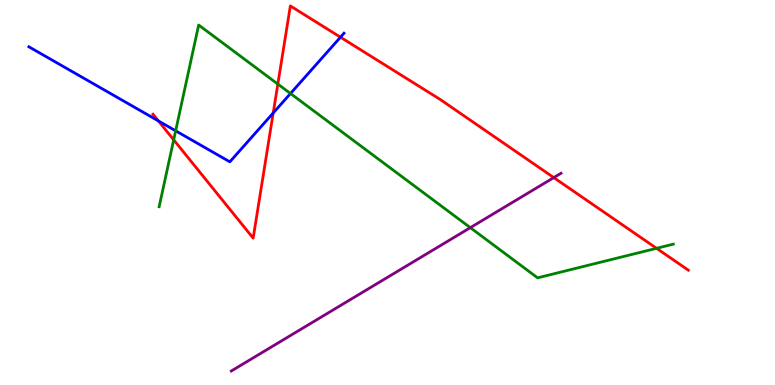[{'lines': ['blue', 'red'], 'intersections': [{'x': 2.04, 'y': 6.86}, {'x': 3.53, 'y': 7.07}, {'x': 4.39, 'y': 9.03}]}, {'lines': ['green', 'red'], 'intersections': [{'x': 2.24, 'y': 6.37}, {'x': 3.59, 'y': 7.82}, {'x': 8.47, 'y': 3.55}]}, {'lines': ['purple', 'red'], 'intersections': [{'x': 7.15, 'y': 5.39}]}, {'lines': ['blue', 'green'], 'intersections': [{'x': 2.27, 'y': 6.6}, {'x': 3.75, 'y': 7.57}]}, {'lines': ['blue', 'purple'], 'intersections': []}, {'lines': ['green', 'purple'], 'intersections': [{'x': 6.07, 'y': 4.09}]}]